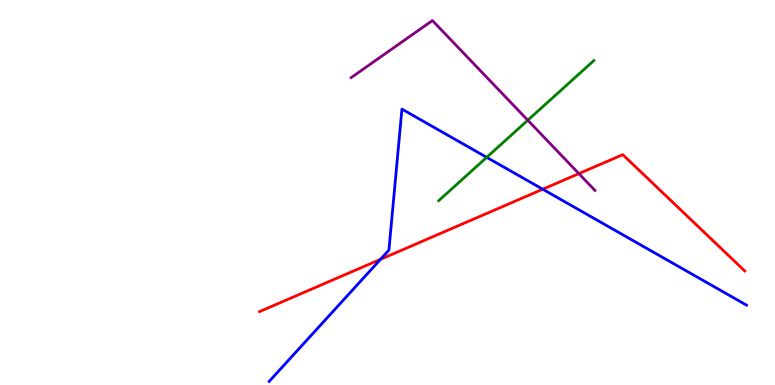[{'lines': ['blue', 'red'], 'intersections': [{'x': 4.91, 'y': 3.26}, {'x': 7.0, 'y': 5.08}]}, {'lines': ['green', 'red'], 'intersections': []}, {'lines': ['purple', 'red'], 'intersections': [{'x': 7.47, 'y': 5.49}]}, {'lines': ['blue', 'green'], 'intersections': [{'x': 6.28, 'y': 5.91}]}, {'lines': ['blue', 'purple'], 'intersections': []}, {'lines': ['green', 'purple'], 'intersections': [{'x': 6.81, 'y': 6.88}]}]